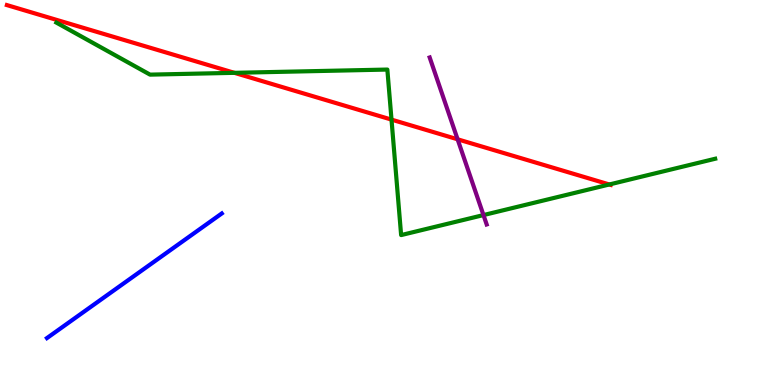[{'lines': ['blue', 'red'], 'intersections': []}, {'lines': ['green', 'red'], 'intersections': [{'x': 3.02, 'y': 8.11}, {'x': 5.05, 'y': 6.89}, {'x': 7.86, 'y': 5.21}]}, {'lines': ['purple', 'red'], 'intersections': [{'x': 5.9, 'y': 6.38}]}, {'lines': ['blue', 'green'], 'intersections': []}, {'lines': ['blue', 'purple'], 'intersections': []}, {'lines': ['green', 'purple'], 'intersections': [{'x': 6.24, 'y': 4.41}]}]